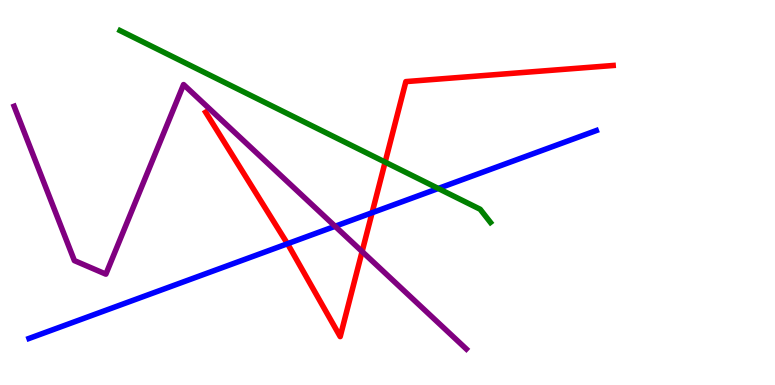[{'lines': ['blue', 'red'], 'intersections': [{'x': 3.71, 'y': 3.67}, {'x': 4.8, 'y': 4.47}]}, {'lines': ['green', 'red'], 'intersections': [{'x': 4.97, 'y': 5.79}]}, {'lines': ['purple', 'red'], 'intersections': [{'x': 4.67, 'y': 3.47}]}, {'lines': ['blue', 'green'], 'intersections': [{'x': 5.66, 'y': 5.1}]}, {'lines': ['blue', 'purple'], 'intersections': [{'x': 4.32, 'y': 4.12}]}, {'lines': ['green', 'purple'], 'intersections': []}]